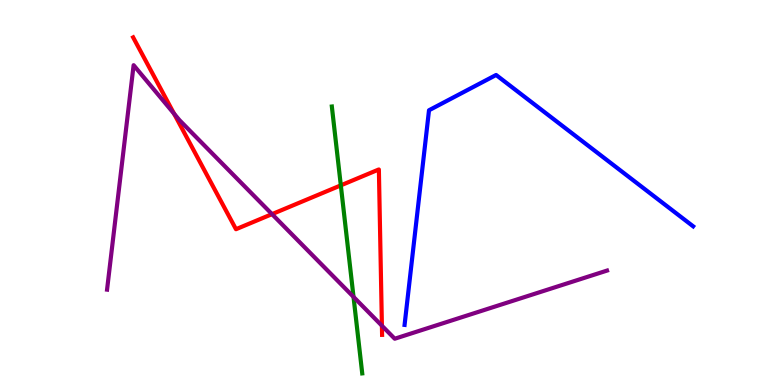[{'lines': ['blue', 'red'], 'intersections': []}, {'lines': ['green', 'red'], 'intersections': [{'x': 4.4, 'y': 5.19}]}, {'lines': ['purple', 'red'], 'intersections': [{'x': 2.25, 'y': 7.05}, {'x': 3.51, 'y': 4.44}, {'x': 4.93, 'y': 1.54}]}, {'lines': ['blue', 'green'], 'intersections': []}, {'lines': ['blue', 'purple'], 'intersections': []}, {'lines': ['green', 'purple'], 'intersections': [{'x': 4.56, 'y': 2.29}]}]